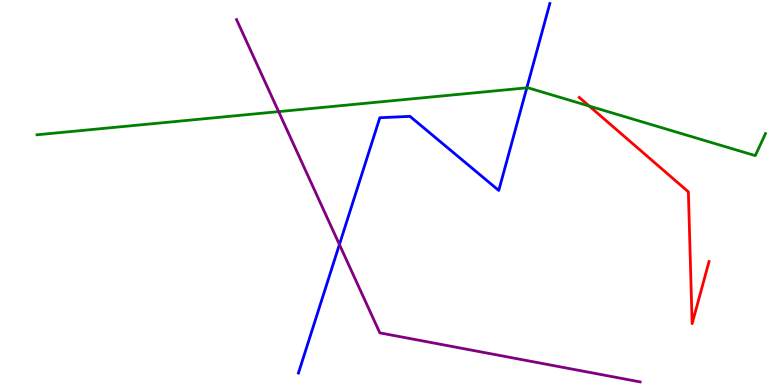[{'lines': ['blue', 'red'], 'intersections': []}, {'lines': ['green', 'red'], 'intersections': [{'x': 7.6, 'y': 7.25}]}, {'lines': ['purple', 'red'], 'intersections': []}, {'lines': ['blue', 'green'], 'intersections': [{'x': 6.8, 'y': 7.72}]}, {'lines': ['blue', 'purple'], 'intersections': [{'x': 4.38, 'y': 3.65}]}, {'lines': ['green', 'purple'], 'intersections': [{'x': 3.6, 'y': 7.1}]}]